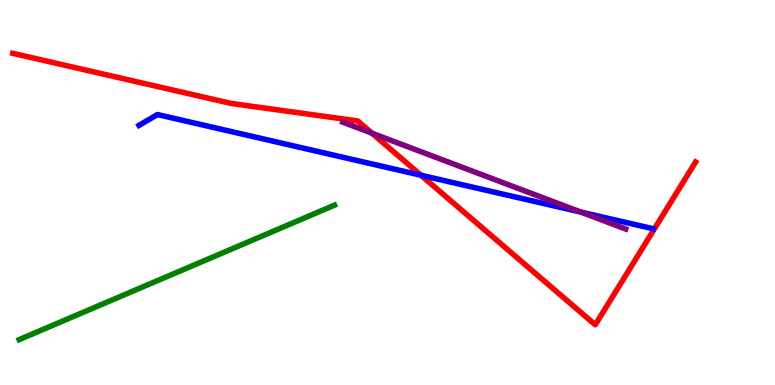[{'lines': ['blue', 'red'], 'intersections': [{'x': 5.43, 'y': 5.45}]}, {'lines': ['green', 'red'], 'intersections': []}, {'lines': ['purple', 'red'], 'intersections': [{'x': 4.8, 'y': 6.54}]}, {'lines': ['blue', 'green'], 'intersections': []}, {'lines': ['blue', 'purple'], 'intersections': [{'x': 7.5, 'y': 4.49}]}, {'lines': ['green', 'purple'], 'intersections': []}]